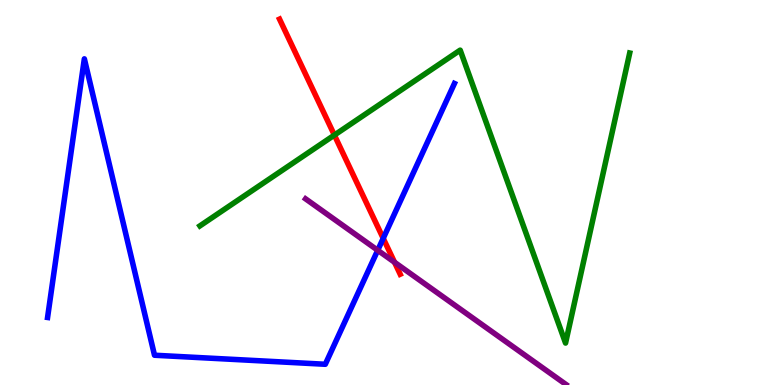[{'lines': ['blue', 'red'], 'intersections': [{'x': 4.94, 'y': 3.81}]}, {'lines': ['green', 'red'], 'intersections': [{'x': 4.31, 'y': 6.49}]}, {'lines': ['purple', 'red'], 'intersections': [{'x': 5.09, 'y': 3.19}]}, {'lines': ['blue', 'green'], 'intersections': []}, {'lines': ['blue', 'purple'], 'intersections': [{'x': 4.87, 'y': 3.5}]}, {'lines': ['green', 'purple'], 'intersections': []}]